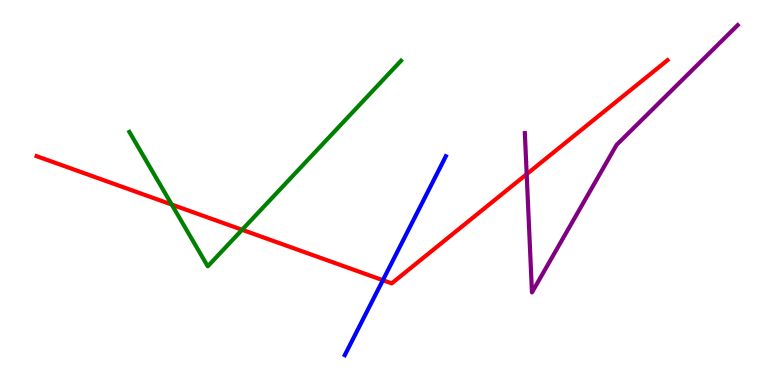[{'lines': ['blue', 'red'], 'intersections': [{'x': 4.94, 'y': 2.72}]}, {'lines': ['green', 'red'], 'intersections': [{'x': 2.22, 'y': 4.69}, {'x': 3.12, 'y': 4.03}]}, {'lines': ['purple', 'red'], 'intersections': [{'x': 6.8, 'y': 5.48}]}, {'lines': ['blue', 'green'], 'intersections': []}, {'lines': ['blue', 'purple'], 'intersections': []}, {'lines': ['green', 'purple'], 'intersections': []}]